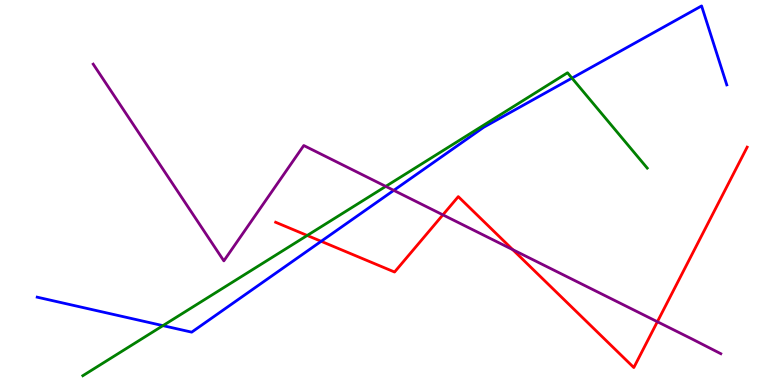[{'lines': ['blue', 'red'], 'intersections': [{'x': 4.14, 'y': 3.73}]}, {'lines': ['green', 'red'], 'intersections': [{'x': 3.96, 'y': 3.88}]}, {'lines': ['purple', 'red'], 'intersections': [{'x': 5.71, 'y': 4.42}, {'x': 6.62, 'y': 3.52}, {'x': 8.48, 'y': 1.64}]}, {'lines': ['blue', 'green'], 'intersections': [{'x': 2.1, 'y': 1.54}, {'x': 7.38, 'y': 7.97}]}, {'lines': ['blue', 'purple'], 'intersections': [{'x': 5.08, 'y': 5.06}]}, {'lines': ['green', 'purple'], 'intersections': [{'x': 4.98, 'y': 5.16}]}]